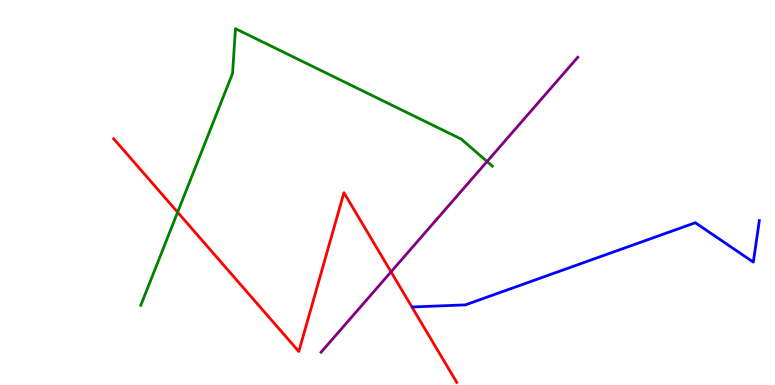[{'lines': ['blue', 'red'], 'intersections': []}, {'lines': ['green', 'red'], 'intersections': [{'x': 2.29, 'y': 4.49}]}, {'lines': ['purple', 'red'], 'intersections': [{'x': 5.05, 'y': 2.94}]}, {'lines': ['blue', 'green'], 'intersections': []}, {'lines': ['blue', 'purple'], 'intersections': []}, {'lines': ['green', 'purple'], 'intersections': [{'x': 6.28, 'y': 5.8}]}]